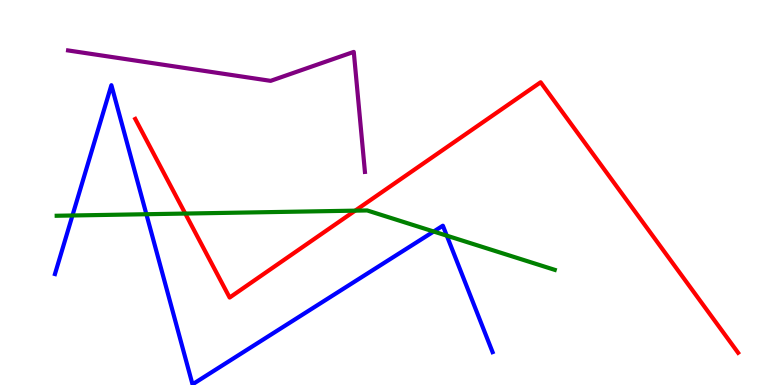[{'lines': ['blue', 'red'], 'intersections': []}, {'lines': ['green', 'red'], 'intersections': [{'x': 2.39, 'y': 4.45}, {'x': 4.58, 'y': 4.53}]}, {'lines': ['purple', 'red'], 'intersections': []}, {'lines': ['blue', 'green'], 'intersections': [{'x': 0.935, 'y': 4.4}, {'x': 1.89, 'y': 4.44}, {'x': 5.6, 'y': 3.99}, {'x': 5.77, 'y': 3.88}]}, {'lines': ['blue', 'purple'], 'intersections': []}, {'lines': ['green', 'purple'], 'intersections': []}]